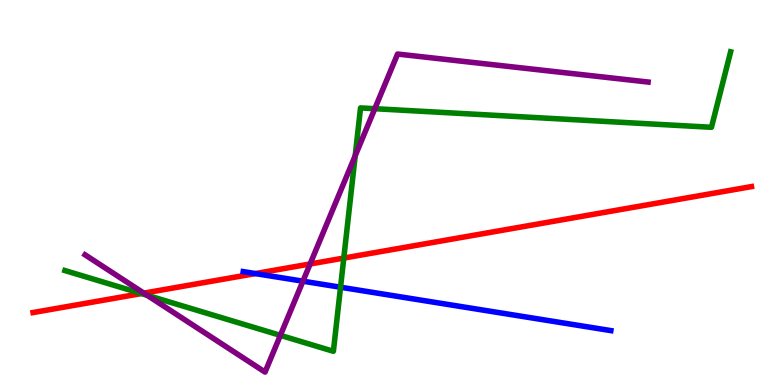[{'lines': ['blue', 'red'], 'intersections': [{'x': 3.3, 'y': 2.89}]}, {'lines': ['green', 'red'], 'intersections': [{'x': 1.82, 'y': 2.38}, {'x': 4.44, 'y': 3.3}]}, {'lines': ['purple', 'red'], 'intersections': [{'x': 1.86, 'y': 2.39}, {'x': 4.0, 'y': 3.14}]}, {'lines': ['blue', 'green'], 'intersections': [{'x': 4.39, 'y': 2.54}]}, {'lines': ['blue', 'purple'], 'intersections': [{'x': 3.91, 'y': 2.7}]}, {'lines': ['green', 'purple'], 'intersections': [{'x': 1.9, 'y': 2.33}, {'x': 3.62, 'y': 1.29}, {'x': 4.58, 'y': 5.95}, {'x': 4.84, 'y': 7.18}]}]